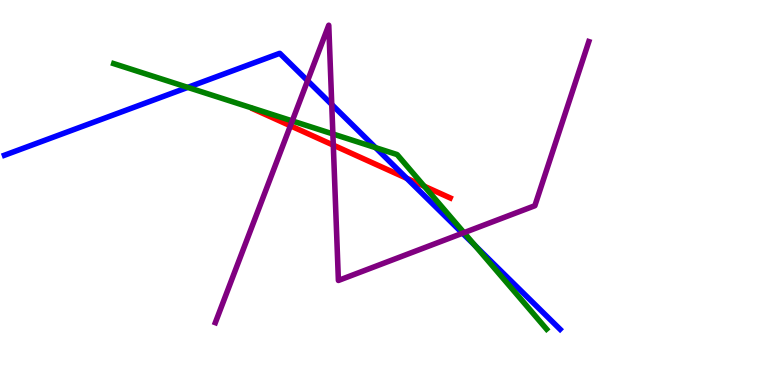[{'lines': ['blue', 'red'], 'intersections': [{'x': 5.25, 'y': 5.37}]}, {'lines': ['green', 'red'], 'intersections': [{'x': 5.47, 'y': 5.16}]}, {'lines': ['purple', 'red'], 'intersections': [{'x': 3.75, 'y': 6.73}, {'x': 4.3, 'y': 6.23}]}, {'lines': ['blue', 'green'], 'intersections': [{'x': 2.42, 'y': 7.73}, {'x': 4.85, 'y': 6.16}, {'x': 6.13, 'y': 3.62}]}, {'lines': ['blue', 'purple'], 'intersections': [{'x': 3.97, 'y': 7.9}, {'x': 4.28, 'y': 7.29}, {'x': 5.97, 'y': 3.94}]}, {'lines': ['green', 'purple'], 'intersections': [{'x': 3.77, 'y': 6.86}, {'x': 4.3, 'y': 6.52}, {'x': 5.99, 'y': 3.96}]}]